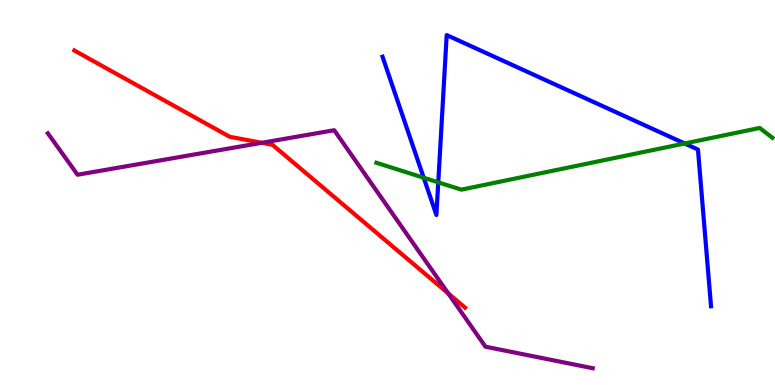[{'lines': ['blue', 'red'], 'intersections': []}, {'lines': ['green', 'red'], 'intersections': []}, {'lines': ['purple', 'red'], 'intersections': [{'x': 3.38, 'y': 6.29}, {'x': 5.78, 'y': 2.38}]}, {'lines': ['blue', 'green'], 'intersections': [{'x': 5.47, 'y': 5.38}, {'x': 5.65, 'y': 5.26}, {'x': 8.83, 'y': 6.27}]}, {'lines': ['blue', 'purple'], 'intersections': []}, {'lines': ['green', 'purple'], 'intersections': []}]